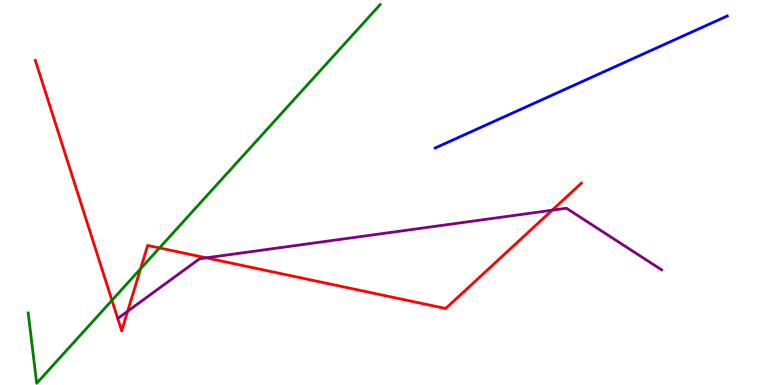[{'lines': ['blue', 'red'], 'intersections': []}, {'lines': ['green', 'red'], 'intersections': [{'x': 1.44, 'y': 2.2}, {'x': 1.81, 'y': 3.02}, {'x': 2.06, 'y': 3.56}]}, {'lines': ['purple', 'red'], 'intersections': [{'x': 1.65, 'y': 1.92}, {'x': 2.66, 'y': 3.3}, {'x': 7.12, 'y': 4.54}]}, {'lines': ['blue', 'green'], 'intersections': []}, {'lines': ['blue', 'purple'], 'intersections': []}, {'lines': ['green', 'purple'], 'intersections': []}]